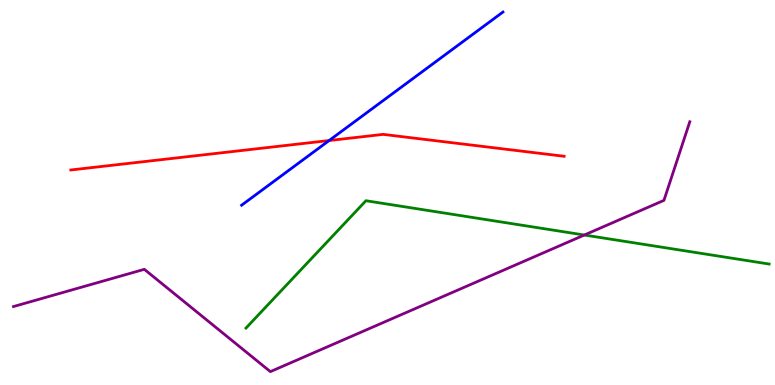[{'lines': ['blue', 'red'], 'intersections': [{'x': 4.25, 'y': 6.35}]}, {'lines': ['green', 'red'], 'intersections': []}, {'lines': ['purple', 'red'], 'intersections': []}, {'lines': ['blue', 'green'], 'intersections': []}, {'lines': ['blue', 'purple'], 'intersections': []}, {'lines': ['green', 'purple'], 'intersections': [{'x': 7.54, 'y': 3.9}]}]